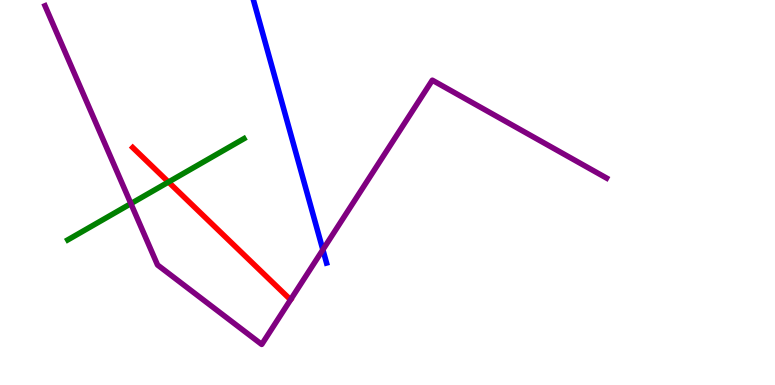[{'lines': ['blue', 'red'], 'intersections': []}, {'lines': ['green', 'red'], 'intersections': [{'x': 2.17, 'y': 5.27}]}, {'lines': ['purple', 'red'], 'intersections': []}, {'lines': ['blue', 'green'], 'intersections': []}, {'lines': ['blue', 'purple'], 'intersections': [{'x': 4.17, 'y': 3.51}]}, {'lines': ['green', 'purple'], 'intersections': [{'x': 1.69, 'y': 4.71}]}]